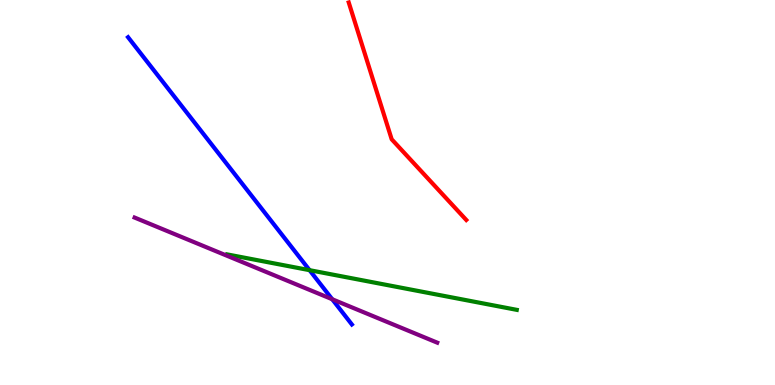[{'lines': ['blue', 'red'], 'intersections': []}, {'lines': ['green', 'red'], 'intersections': []}, {'lines': ['purple', 'red'], 'intersections': []}, {'lines': ['blue', 'green'], 'intersections': [{'x': 3.99, 'y': 2.98}]}, {'lines': ['blue', 'purple'], 'intersections': [{'x': 4.29, 'y': 2.23}]}, {'lines': ['green', 'purple'], 'intersections': []}]